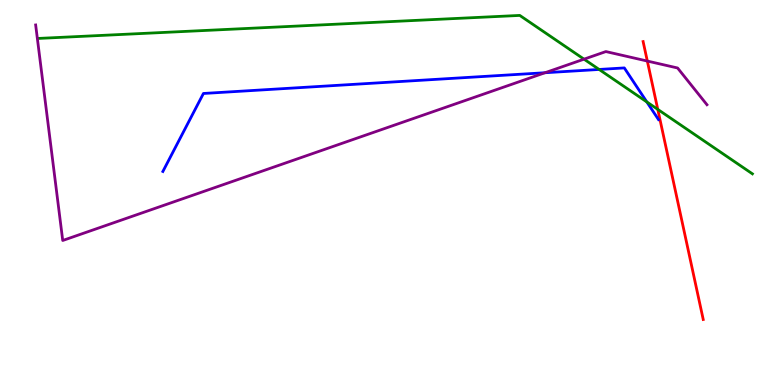[{'lines': ['blue', 'red'], 'intersections': []}, {'lines': ['green', 'red'], 'intersections': [{'x': 8.49, 'y': 7.16}]}, {'lines': ['purple', 'red'], 'intersections': [{'x': 8.35, 'y': 8.41}]}, {'lines': ['blue', 'green'], 'intersections': [{'x': 7.73, 'y': 8.2}, {'x': 8.35, 'y': 7.35}]}, {'lines': ['blue', 'purple'], 'intersections': [{'x': 7.03, 'y': 8.11}]}, {'lines': ['green', 'purple'], 'intersections': [{'x': 7.54, 'y': 8.46}]}]